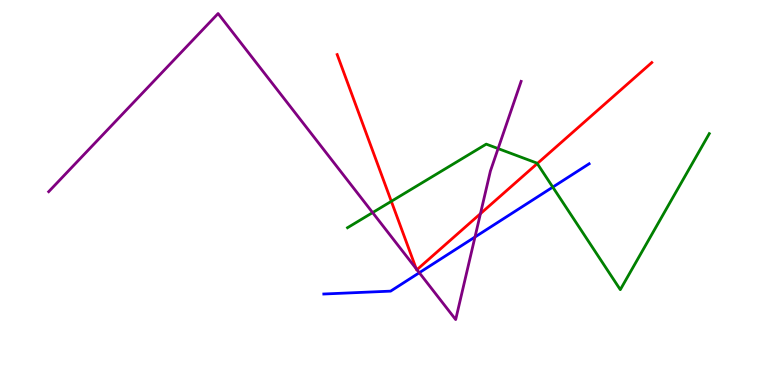[{'lines': ['blue', 'red'], 'intersections': []}, {'lines': ['green', 'red'], 'intersections': [{'x': 5.05, 'y': 4.77}, {'x': 6.93, 'y': 5.75}]}, {'lines': ['purple', 'red'], 'intersections': [{'x': 5.37, 'y': 3.02}, {'x': 5.38, 'y': 3.0}, {'x': 6.2, 'y': 4.45}]}, {'lines': ['blue', 'green'], 'intersections': [{'x': 7.13, 'y': 5.14}]}, {'lines': ['blue', 'purple'], 'intersections': [{'x': 5.41, 'y': 2.92}, {'x': 6.13, 'y': 3.84}]}, {'lines': ['green', 'purple'], 'intersections': [{'x': 4.81, 'y': 4.48}, {'x': 6.43, 'y': 6.14}]}]